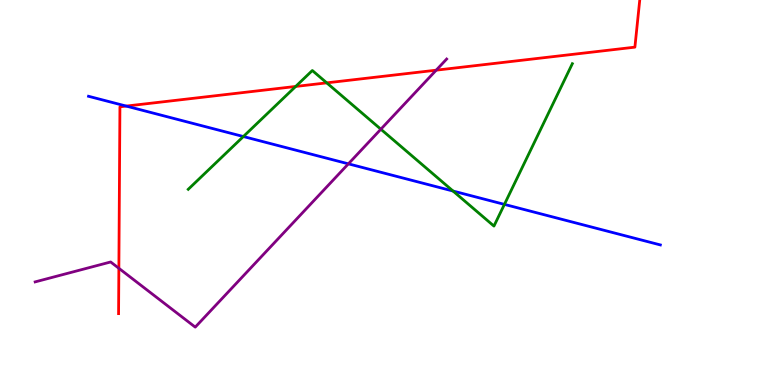[{'lines': ['blue', 'red'], 'intersections': [{'x': 1.63, 'y': 7.24}]}, {'lines': ['green', 'red'], 'intersections': [{'x': 3.82, 'y': 7.75}, {'x': 4.22, 'y': 7.85}]}, {'lines': ['purple', 'red'], 'intersections': [{'x': 1.53, 'y': 3.03}, {'x': 5.63, 'y': 8.18}]}, {'lines': ['blue', 'green'], 'intersections': [{'x': 3.14, 'y': 6.45}, {'x': 5.85, 'y': 5.04}, {'x': 6.51, 'y': 4.69}]}, {'lines': ['blue', 'purple'], 'intersections': [{'x': 4.5, 'y': 5.74}]}, {'lines': ['green', 'purple'], 'intersections': [{'x': 4.91, 'y': 6.64}]}]